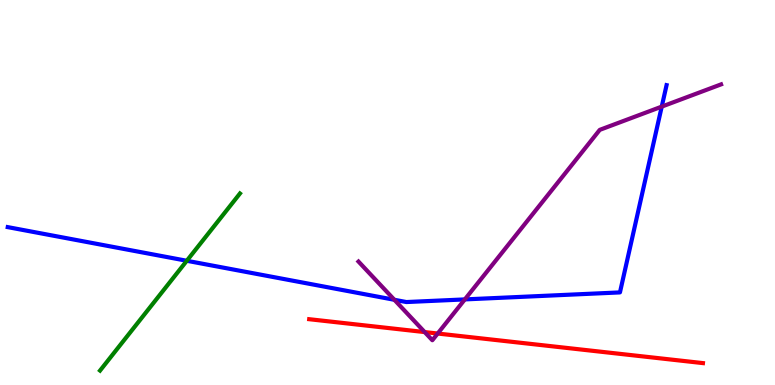[{'lines': ['blue', 'red'], 'intersections': []}, {'lines': ['green', 'red'], 'intersections': []}, {'lines': ['purple', 'red'], 'intersections': [{'x': 5.48, 'y': 1.37}, {'x': 5.65, 'y': 1.34}]}, {'lines': ['blue', 'green'], 'intersections': [{'x': 2.41, 'y': 3.23}]}, {'lines': ['blue', 'purple'], 'intersections': [{'x': 5.09, 'y': 2.21}, {'x': 6.0, 'y': 2.22}, {'x': 8.54, 'y': 7.23}]}, {'lines': ['green', 'purple'], 'intersections': []}]